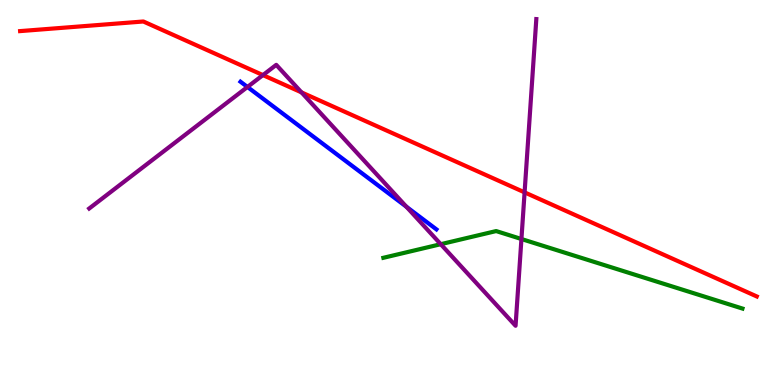[{'lines': ['blue', 'red'], 'intersections': []}, {'lines': ['green', 'red'], 'intersections': []}, {'lines': ['purple', 'red'], 'intersections': [{'x': 3.39, 'y': 8.05}, {'x': 3.89, 'y': 7.6}, {'x': 6.77, 'y': 5.0}]}, {'lines': ['blue', 'green'], 'intersections': []}, {'lines': ['blue', 'purple'], 'intersections': [{'x': 3.19, 'y': 7.74}, {'x': 5.24, 'y': 4.63}]}, {'lines': ['green', 'purple'], 'intersections': [{'x': 5.69, 'y': 3.66}, {'x': 6.73, 'y': 3.79}]}]